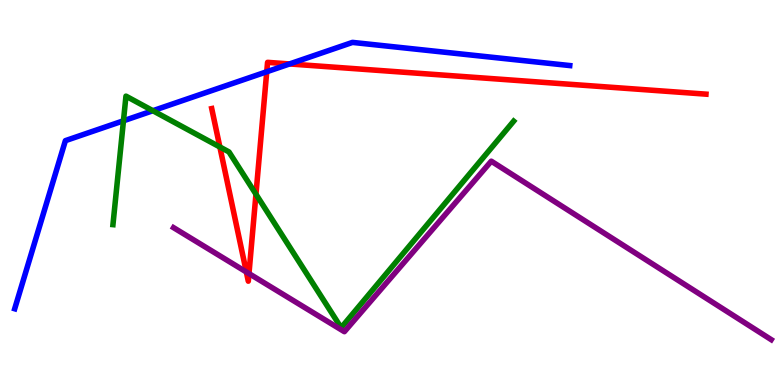[{'lines': ['blue', 'red'], 'intersections': [{'x': 3.44, 'y': 8.14}, {'x': 3.74, 'y': 8.34}]}, {'lines': ['green', 'red'], 'intersections': [{'x': 2.84, 'y': 6.18}, {'x': 3.3, 'y': 4.96}]}, {'lines': ['purple', 'red'], 'intersections': [{'x': 3.18, 'y': 2.94}, {'x': 3.21, 'y': 2.89}]}, {'lines': ['blue', 'green'], 'intersections': [{'x': 1.59, 'y': 6.86}, {'x': 1.97, 'y': 7.12}]}, {'lines': ['blue', 'purple'], 'intersections': []}, {'lines': ['green', 'purple'], 'intersections': []}]